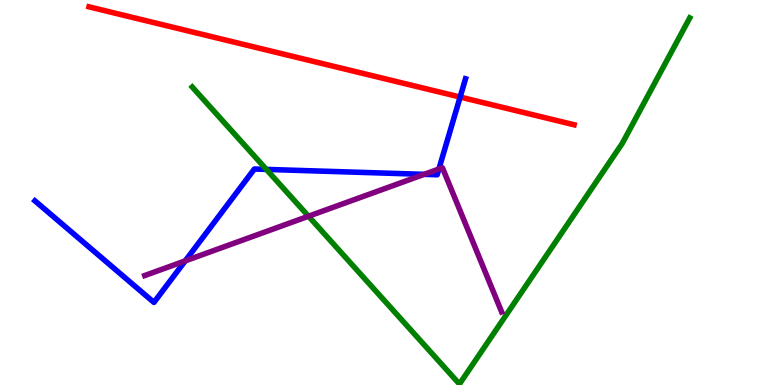[{'lines': ['blue', 'red'], 'intersections': [{'x': 5.94, 'y': 7.48}]}, {'lines': ['green', 'red'], 'intersections': []}, {'lines': ['purple', 'red'], 'intersections': []}, {'lines': ['blue', 'green'], 'intersections': [{'x': 3.44, 'y': 5.6}]}, {'lines': ['blue', 'purple'], 'intersections': [{'x': 2.39, 'y': 3.22}, {'x': 5.47, 'y': 5.47}, {'x': 5.66, 'y': 5.61}]}, {'lines': ['green', 'purple'], 'intersections': [{'x': 3.98, 'y': 4.38}]}]